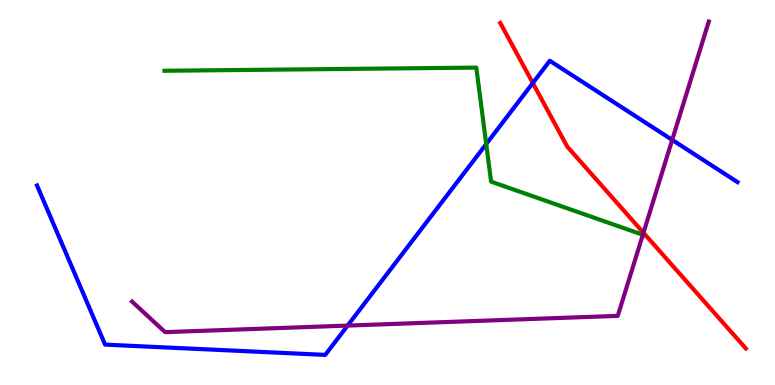[{'lines': ['blue', 'red'], 'intersections': [{'x': 6.87, 'y': 7.84}]}, {'lines': ['green', 'red'], 'intersections': []}, {'lines': ['purple', 'red'], 'intersections': [{'x': 8.3, 'y': 3.95}]}, {'lines': ['blue', 'green'], 'intersections': [{'x': 6.27, 'y': 6.26}]}, {'lines': ['blue', 'purple'], 'intersections': [{'x': 4.49, 'y': 1.54}, {'x': 8.67, 'y': 6.37}]}, {'lines': ['green', 'purple'], 'intersections': [{'x': 8.29, 'y': 3.9}]}]